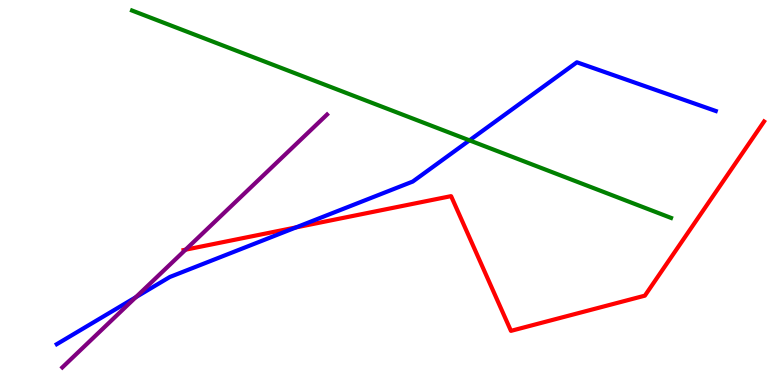[{'lines': ['blue', 'red'], 'intersections': [{'x': 3.82, 'y': 4.09}]}, {'lines': ['green', 'red'], 'intersections': []}, {'lines': ['purple', 'red'], 'intersections': [{'x': 2.39, 'y': 3.51}]}, {'lines': ['blue', 'green'], 'intersections': [{'x': 6.06, 'y': 6.35}]}, {'lines': ['blue', 'purple'], 'intersections': [{'x': 1.75, 'y': 2.28}]}, {'lines': ['green', 'purple'], 'intersections': []}]